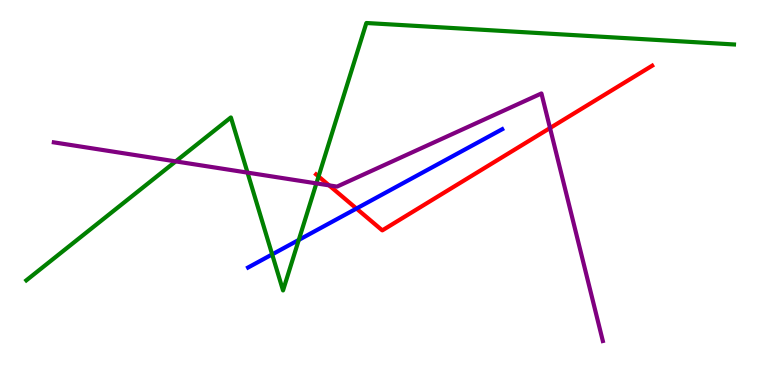[{'lines': ['blue', 'red'], 'intersections': [{'x': 4.6, 'y': 4.58}]}, {'lines': ['green', 'red'], 'intersections': [{'x': 4.11, 'y': 5.42}]}, {'lines': ['purple', 'red'], 'intersections': [{'x': 4.25, 'y': 5.19}, {'x': 7.1, 'y': 6.67}]}, {'lines': ['blue', 'green'], 'intersections': [{'x': 3.51, 'y': 3.39}, {'x': 3.86, 'y': 3.77}]}, {'lines': ['blue', 'purple'], 'intersections': []}, {'lines': ['green', 'purple'], 'intersections': [{'x': 2.27, 'y': 5.81}, {'x': 3.19, 'y': 5.52}, {'x': 4.08, 'y': 5.24}]}]